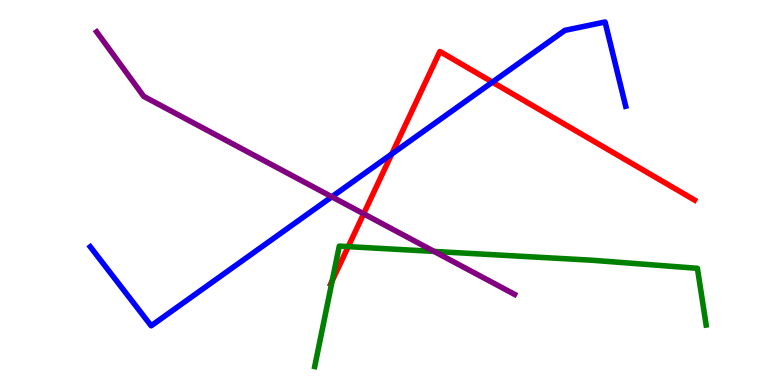[{'lines': ['blue', 'red'], 'intersections': [{'x': 5.05, 'y': 6.0}, {'x': 6.35, 'y': 7.87}]}, {'lines': ['green', 'red'], 'intersections': [{'x': 4.29, 'y': 2.71}, {'x': 4.49, 'y': 3.59}]}, {'lines': ['purple', 'red'], 'intersections': [{'x': 4.69, 'y': 4.45}]}, {'lines': ['blue', 'green'], 'intersections': []}, {'lines': ['blue', 'purple'], 'intersections': [{'x': 4.28, 'y': 4.89}]}, {'lines': ['green', 'purple'], 'intersections': [{'x': 5.6, 'y': 3.47}]}]